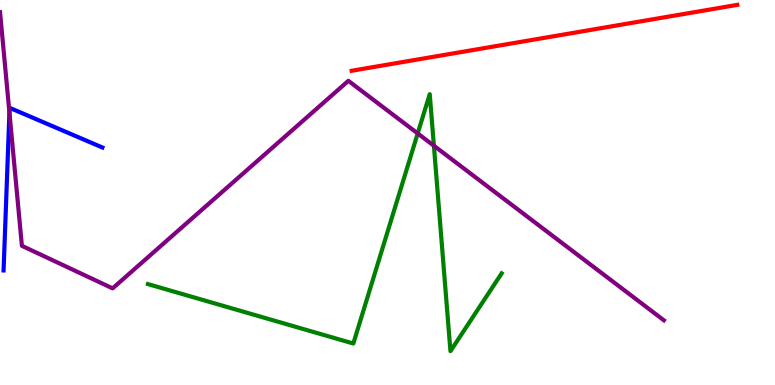[{'lines': ['blue', 'red'], 'intersections': []}, {'lines': ['green', 'red'], 'intersections': []}, {'lines': ['purple', 'red'], 'intersections': []}, {'lines': ['blue', 'green'], 'intersections': []}, {'lines': ['blue', 'purple'], 'intersections': [{'x': 0.122, 'y': 7.08}]}, {'lines': ['green', 'purple'], 'intersections': [{'x': 5.39, 'y': 6.53}, {'x': 5.6, 'y': 6.21}]}]